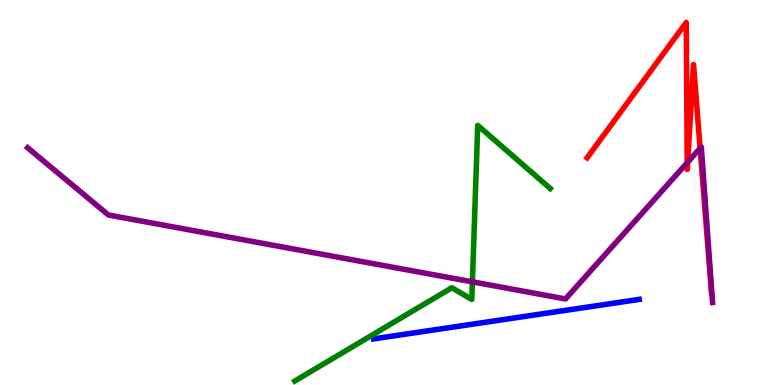[{'lines': ['blue', 'red'], 'intersections': []}, {'lines': ['green', 'red'], 'intersections': []}, {'lines': ['purple', 'red'], 'intersections': [{'x': 8.87, 'y': 5.77}, {'x': 8.87, 'y': 5.79}, {'x': 9.03, 'y': 6.15}]}, {'lines': ['blue', 'green'], 'intersections': []}, {'lines': ['blue', 'purple'], 'intersections': []}, {'lines': ['green', 'purple'], 'intersections': [{'x': 6.1, 'y': 2.68}]}]